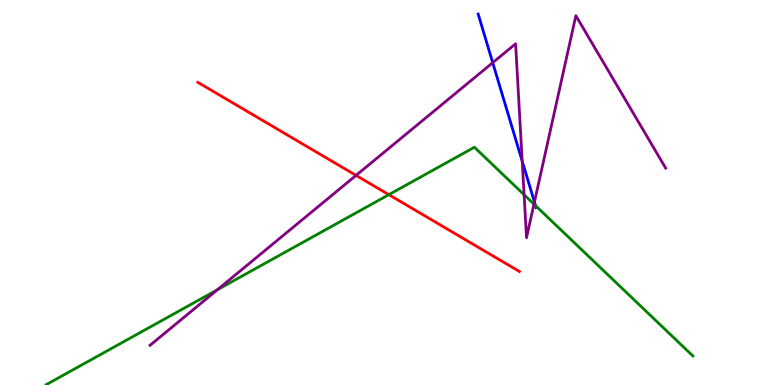[{'lines': ['blue', 'red'], 'intersections': []}, {'lines': ['green', 'red'], 'intersections': [{'x': 5.02, 'y': 4.94}]}, {'lines': ['purple', 'red'], 'intersections': [{'x': 4.59, 'y': 5.44}]}, {'lines': ['blue', 'green'], 'intersections': [{'x': 6.91, 'y': 4.66}]}, {'lines': ['blue', 'purple'], 'intersections': [{'x': 6.36, 'y': 8.37}, {'x': 6.74, 'y': 5.81}, {'x': 6.9, 'y': 4.75}]}, {'lines': ['green', 'purple'], 'intersections': [{'x': 2.81, 'y': 2.47}, {'x': 6.76, 'y': 4.94}, {'x': 6.89, 'y': 4.7}]}]